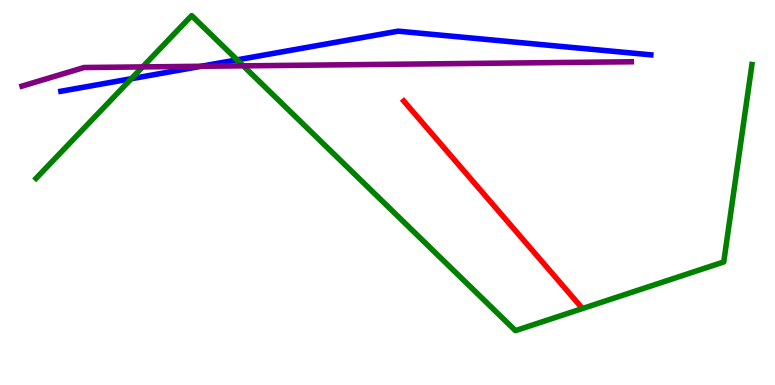[{'lines': ['blue', 'red'], 'intersections': []}, {'lines': ['green', 'red'], 'intersections': []}, {'lines': ['purple', 'red'], 'intersections': []}, {'lines': ['blue', 'green'], 'intersections': [{'x': 1.69, 'y': 7.96}, {'x': 3.06, 'y': 8.45}]}, {'lines': ['blue', 'purple'], 'intersections': [{'x': 2.59, 'y': 8.28}]}, {'lines': ['green', 'purple'], 'intersections': [{'x': 1.84, 'y': 8.26}, {'x': 3.14, 'y': 8.29}]}]